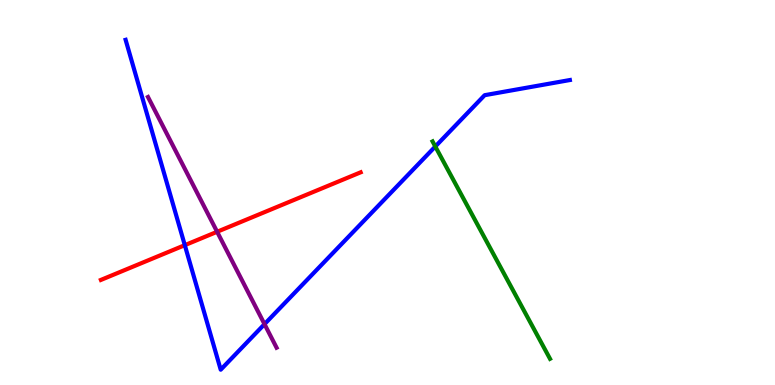[{'lines': ['blue', 'red'], 'intersections': [{'x': 2.38, 'y': 3.63}]}, {'lines': ['green', 'red'], 'intersections': []}, {'lines': ['purple', 'red'], 'intersections': [{'x': 2.8, 'y': 3.98}]}, {'lines': ['blue', 'green'], 'intersections': [{'x': 5.62, 'y': 6.19}]}, {'lines': ['blue', 'purple'], 'intersections': [{'x': 3.41, 'y': 1.58}]}, {'lines': ['green', 'purple'], 'intersections': []}]